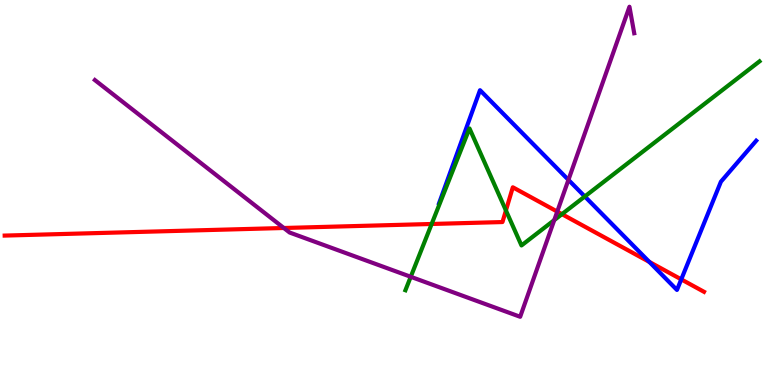[{'lines': ['blue', 'red'], 'intersections': [{'x': 8.38, 'y': 3.2}, {'x': 8.79, 'y': 2.74}]}, {'lines': ['green', 'red'], 'intersections': [{'x': 5.57, 'y': 4.18}, {'x': 6.53, 'y': 4.53}, {'x': 7.25, 'y': 4.44}]}, {'lines': ['purple', 'red'], 'intersections': [{'x': 3.66, 'y': 4.08}, {'x': 7.19, 'y': 4.5}]}, {'lines': ['blue', 'green'], 'intersections': [{'x': 7.55, 'y': 4.9}]}, {'lines': ['blue', 'purple'], 'intersections': [{'x': 7.33, 'y': 5.33}]}, {'lines': ['green', 'purple'], 'intersections': [{'x': 5.3, 'y': 2.81}, {'x': 7.15, 'y': 4.28}]}]